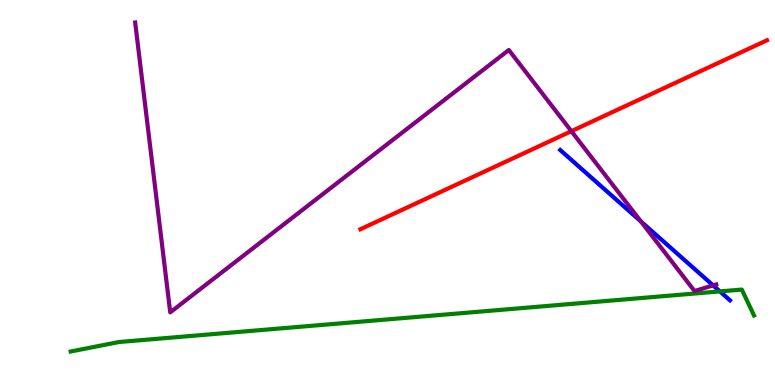[{'lines': ['blue', 'red'], 'intersections': []}, {'lines': ['green', 'red'], 'intersections': []}, {'lines': ['purple', 'red'], 'intersections': [{'x': 7.37, 'y': 6.59}]}, {'lines': ['blue', 'green'], 'intersections': [{'x': 9.29, 'y': 2.43}]}, {'lines': ['blue', 'purple'], 'intersections': [{'x': 8.27, 'y': 4.25}, {'x': 9.2, 'y': 2.59}]}, {'lines': ['green', 'purple'], 'intersections': []}]